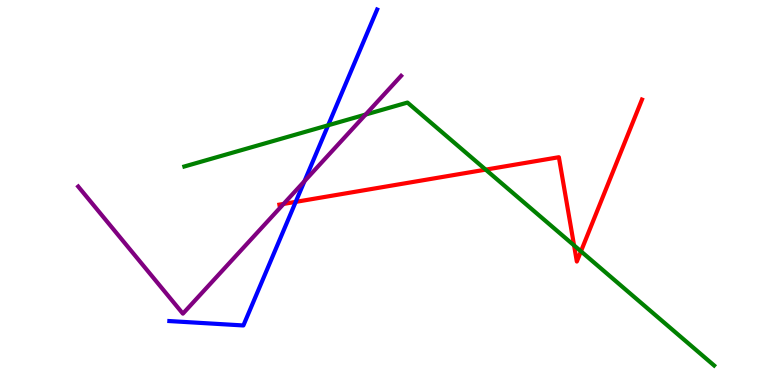[{'lines': ['blue', 'red'], 'intersections': [{'x': 3.82, 'y': 4.76}]}, {'lines': ['green', 'red'], 'intersections': [{'x': 6.27, 'y': 5.59}, {'x': 7.41, 'y': 3.63}, {'x': 7.5, 'y': 3.47}]}, {'lines': ['purple', 'red'], 'intersections': [{'x': 3.66, 'y': 4.7}]}, {'lines': ['blue', 'green'], 'intersections': [{'x': 4.23, 'y': 6.75}]}, {'lines': ['blue', 'purple'], 'intersections': [{'x': 3.93, 'y': 5.29}]}, {'lines': ['green', 'purple'], 'intersections': [{'x': 4.72, 'y': 7.02}]}]